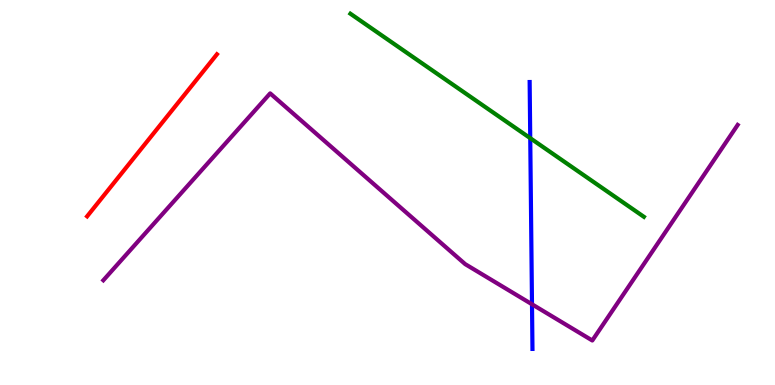[{'lines': ['blue', 'red'], 'intersections': []}, {'lines': ['green', 'red'], 'intersections': []}, {'lines': ['purple', 'red'], 'intersections': []}, {'lines': ['blue', 'green'], 'intersections': [{'x': 6.84, 'y': 6.41}]}, {'lines': ['blue', 'purple'], 'intersections': [{'x': 6.86, 'y': 2.1}]}, {'lines': ['green', 'purple'], 'intersections': []}]